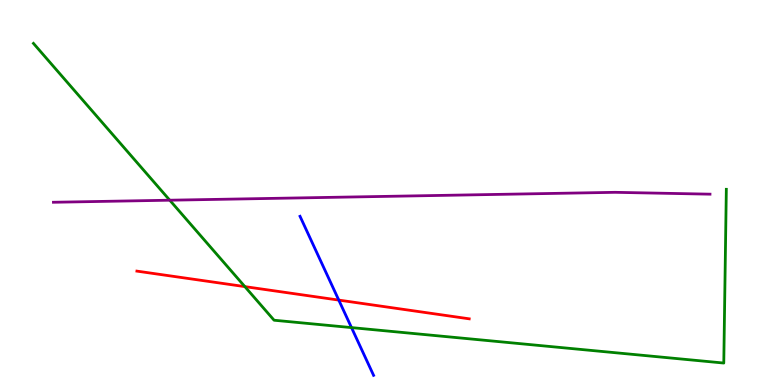[{'lines': ['blue', 'red'], 'intersections': [{'x': 4.37, 'y': 2.21}]}, {'lines': ['green', 'red'], 'intersections': [{'x': 3.16, 'y': 2.56}]}, {'lines': ['purple', 'red'], 'intersections': []}, {'lines': ['blue', 'green'], 'intersections': [{'x': 4.54, 'y': 1.49}]}, {'lines': ['blue', 'purple'], 'intersections': []}, {'lines': ['green', 'purple'], 'intersections': [{'x': 2.19, 'y': 4.8}]}]